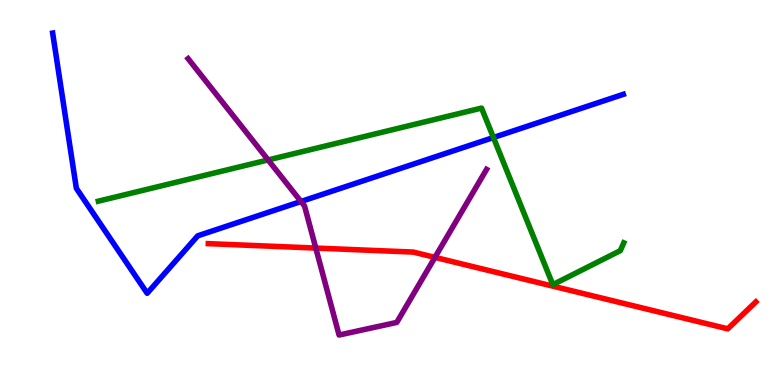[{'lines': ['blue', 'red'], 'intersections': []}, {'lines': ['green', 'red'], 'intersections': []}, {'lines': ['purple', 'red'], 'intersections': [{'x': 4.07, 'y': 3.56}, {'x': 5.61, 'y': 3.31}]}, {'lines': ['blue', 'green'], 'intersections': [{'x': 6.37, 'y': 6.43}]}, {'lines': ['blue', 'purple'], 'intersections': [{'x': 3.88, 'y': 4.77}]}, {'lines': ['green', 'purple'], 'intersections': [{'x': 3.46, 'y': 5.85}]}]